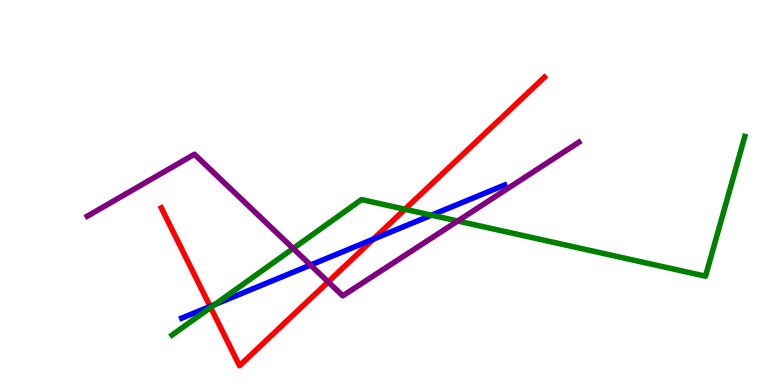[{'lines': ['blue', 'red'], 'intersections': [{'x': 2.71, 'y': 2.04}, {'x': 4.82, 'y': 3.79}]}, {'lines': ['green', 'red'], 'intersections': [{'x': 2.72, 'y': 2.01}, {'x': 5.22, 'y': 4.56}]}, {'lines': ['purple', 'red'], 'intersections': [{'x': 4.23, 'y': 2.68}]}, {'lines': ['blue', 'green'], 'intersections': [{'x': 2.77, 'y': 2.09}, {'x': 5.57, 'y': 4.41}]}, {'lines': ['blue', 'purple'], 'intersections': [{'x': 4.01, 'y': 3.12}]}, {'lines': ['green', 'purple'], 'intersections': [{'x': 3.78, 'y': 3.55}, {'x': 5.91, 'y': 4.26}]}]